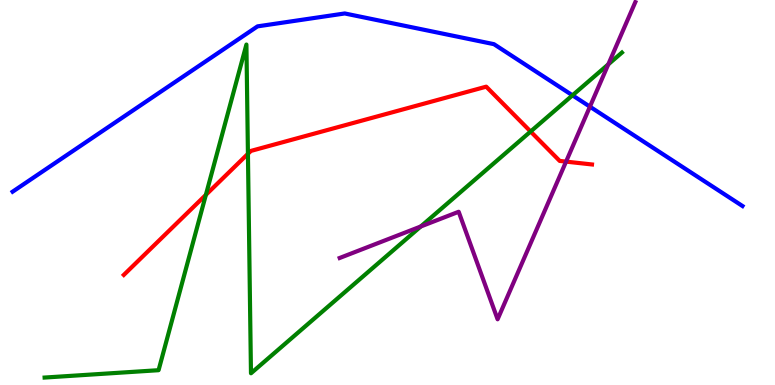[{'lines': ['blue', 'red'], 'intersections': []}, {'lines': ['green', 'red'], 'intersections': [{'x': 2.66, 'y': 4.94}, {'x': 3.2, 'y': 6.0}, {'x': 6.85, 'y': 6.58}]}, {'lines': ['purple', 'red'], 'intersections': [{'x': 7.3, 'y': 5.8}]}, {'lines': ['blue', 'green'], 'intersections': [{'x': 7.39, 'y': 7.52}]}, {'lines': ['blue', 'purple'], 'intersections': [{'x': 7.61, 'y': 7.23}]}, {'lines': ['green', 'purple'], 'intersections': [{'x': 5.43, 'y': 4.12}, {'x': 7.85, 'y': 8.33}]}]